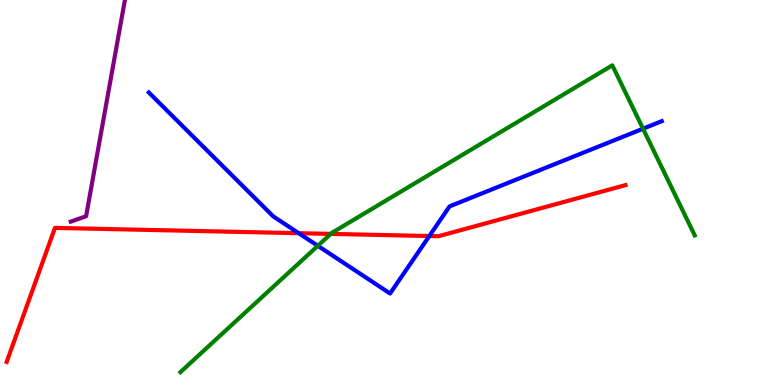[{'lines': ['blue', 'red'], 'intersections': [{'x': 3.85, 'y': 3.94}, {'x': 5.54, 'y': 3.87}]}, {'lines': ['green', 'red'], 'intersections': [{'x': 4.27, 'y': 3.92}]}, {'lines': ['purple', 'red'], 'intersections': []}, {'lines': ['blue', 'green'], 'intersections': [{'x': 4.1, 'y': 3.62}, {'x': 8.3, 'y': 6.66}]}, {'lines': ['blue', 'purple'], 'intersections': []}, {'lines': ['green', 'purple'], 'intersections': []}]